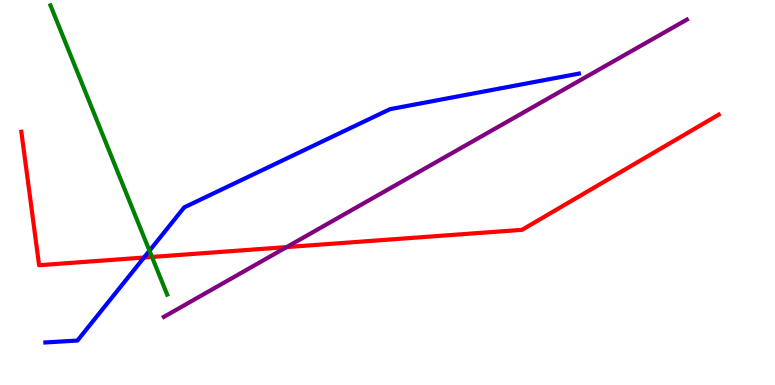[{'lines': ['blue', 'red'], 'intersections': [{'x': 1.86, 'y': 3.31}]}, {'lines': ['green', 'red'], 'intersections': [{'x': 1.96, 'y': 3.33}]}, {'lines': ['purple', 'red'], 'intersections': [{'x': 3.7, 'y': 3.58}]}, {'lines': ['blue', 'green'], 'intersections': [{'x': 1.93, 'y': 3.49}]}, {'lines': ['blue', 'purple'], 'intersections': []}, {'lines': ['green', 'purple'], 'intersections': []}]